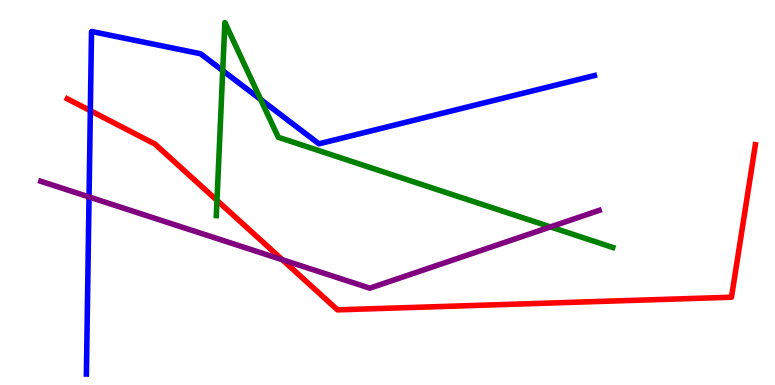[{'lines': ['blue', 'red'], 'intersections': [{'x': 1.17, 'y': 7.13}]}, {'lines': ['green', 'red'], 'intersections': [{'x': 2.8, 'y': 4.8}]}, {'lines': ['purple', 'red'], 'intersections': [{'x': 3.64, 'y': 3.25}]}, {'lines': ['blue', 'green'], 'intersections': [{'x': 2.87, 'y': 8.17}, {'x': 3.36, 'y': 7.42}]}, {'lines': ['blue', 'purple'], 'intersections': [{'x': 1.15, 'y': 4.88}]}, {'lines': ['green', 'purple'], 'intersections': [{'x': 7.1, 'y': 4.11}]}]